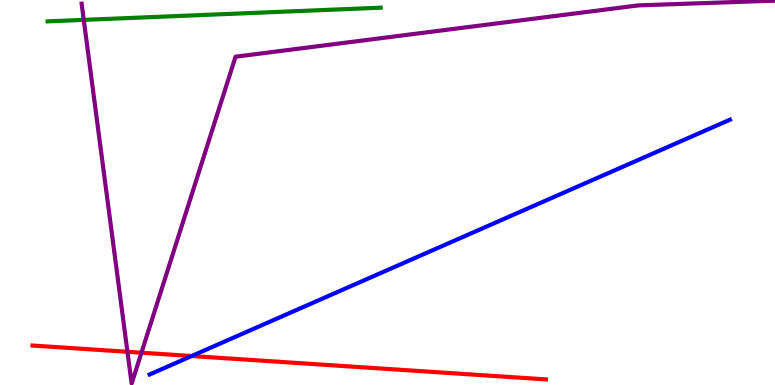[{'lines': ['blue', 'red'], 'intersections': [{'x': 2.47, 'y': 0.753}]}, {'lines': ['green', 'red'], 'intersections': []}, {'lines': ['purple', 'red'], 'intersections': [{'x': 1.64, 'y': 0.863}, {'x': 1.83, 'y': 0.839}]}, {'lines': ['blue', 'green'], 'intersections': []}, {'lines': ['blue', 'purple'], 'intersections': []}, {'lines': ['green', 'purple'], 'intersections': [{'x': 1.08, 'y': 9.48}]}]